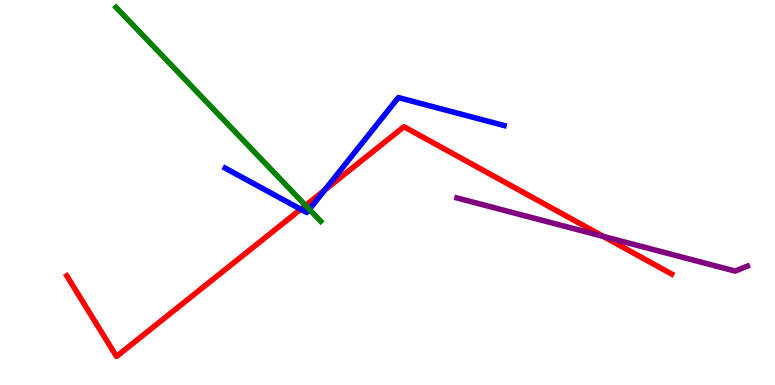[{'lines': ['blue', 'red'], 'intersections': [{'x': 3.88, 'y': 4.57}, {'x': 4.19, 'y': 5.06}]}, {'lines': ['green', 'red'], 'intersections': [{'x': 3.94, 'y': 4.66}]}, {'lines': ['purple', 'red'], 'intersections': [{'x': 7.79, 'y': 3.86}]}, {'lines': ['blue', 'green'], 'intersections': [{'x': 3.99, 'y': 4.56}]}, {'lines': ['blue', 'purple'], 'intersections': []}, {'lines': ['green', 'purple'], 'intersections': []}]